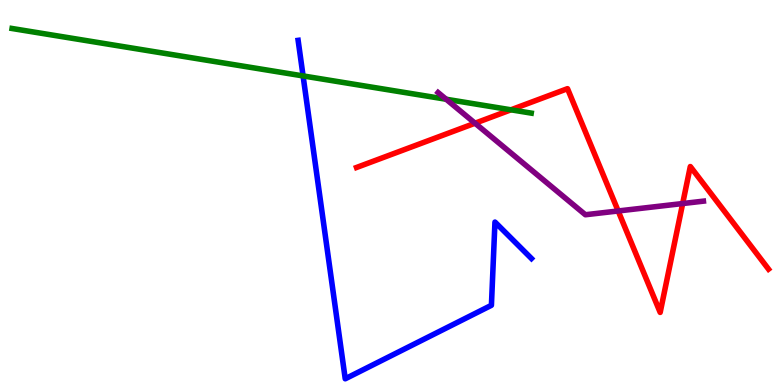[{'lines': ['blue', 'red'], 'intersections': []}, {'lines': ['green', 'red'], 'intersections': [{'x': 6.59, 'y': 7.15}]}, {'lines': ['purple', 'red'], 'intersections': [{'x': 6.13, 'y': 6.8}, {'x': 7.98, 'y': 4.52}, {'x': 8.81, 'y': 4.71}]}, {'lines': ['blue', 'green'], 'intersections': [{'x': 3.91, 'y': 8.03}]}, {'lines': ['blue', 'purple'], 'intersections': []}, {'lines': ['green', 'purple'], 'intersections': [{'x': 5.76, 'y': 7.42}]}]